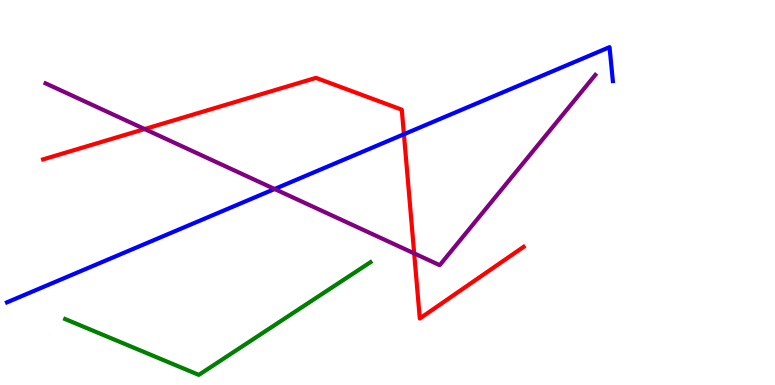[{'lines': ['blue', 'red'], 'intersections': [{'x': 5.21, 'y': 6.51}]}, {'lines': ['green', 'red'], 'intersections': []}, {'lines': ['purple', 'red'], 'intersections': [{'x': 1.87, 'y': 6.65}, {'x': 5.34, 'y': 3.42}]}, {'lines': ['blue', 'green'], 'intersections': []}, {'lines': ['blue', 'purple'], 'intersections': [{'x': 3.54, 'y': 5.09}]}, {'lines': ['green', 'purple'], 'intersections': []}]